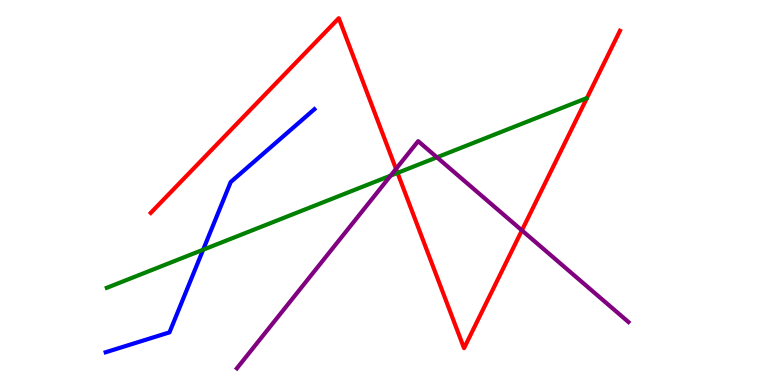[{'lines': ['blue', 'red'], 'intersections': []}, {'lines': ['green', 'red'], 'intersections': [{'x': 5.13, 'y': 5.51}]}, {'lines': ['purple', 'red'], 'intersections': [{'x': 5.11, 'y': 5.61}, {'x': 6.73, 'y': 4.02}]}, {'lines': ['blue', 'green'], 'intersections': [{'x': 2.62, 'y': 3.51}]}, {'lines': ['blue', 'purple'], 'intersections': []}, {'lines': ['green', 'purple'], 'intersections': [{'x': 5.04, 'y': 5.44}, {'x': 5.64, 'y': 5.91}]}]